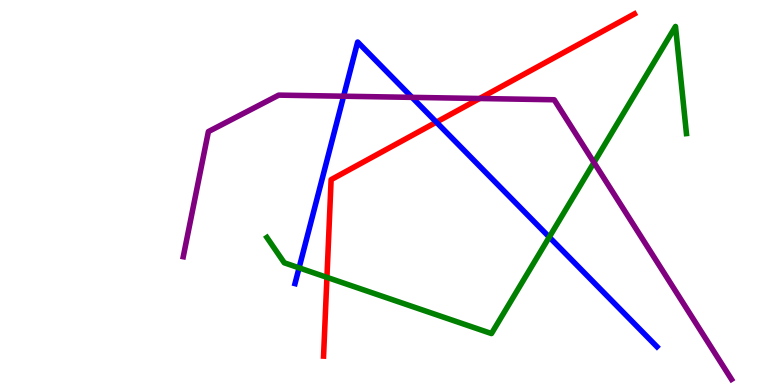[{'lines': ['blue', 'red'], 'intersections': [{'x': 5.63, 'y': 6.83}]}, {'lines': ['green', 'red'], 'intersections': [{'x': 4.22, 'y': 2.8}]}, {'lines': ['purple', 'red'], 'intersections': [{'x': 6.19, 'y': 7.44}]}, {'lines': ['blue', 'green'], 'intersections': [{'x': 3.86, 'y': 3.04}, {'x': 7.09, 'y': 3.84}]}, {'lines': ['blue', 'purple'], 'intersections': [{'x': 4.43, 'y': 7.5}, {'x': 5.32, 'y': 7.47}]}, {'lines': ['green', 'purple'], 'intersections': [{'x': 7.66, 'y': 5.78}]}]